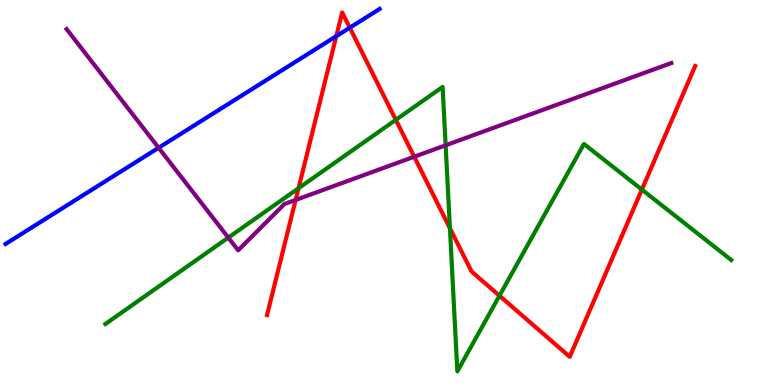[{'lines': ['blue', 'red'], 'intersections': [{'x': 4.34, 'y': 9.06}, {'x': 4.51, 'y': 9.28}]}, {'lines': ['green', 'red'], 'intersections': [{'x': 3.85, 'y': 5.11}, {'x': 5.11, 'y': 6.89}, {'x': 5.81, 'y': 4.07}, {'x': 6.44, 'y': 2.32}, {'x': 8.28, 'y': 5.08}]}, {'lines': ['purple', 'red'], 'intersections': [{'x': 3.81, 'y': 4.81}, {'x': 5.34, 'y': 5.93}]}, {'lines': ['blue', 'green'], 'intersections': []}, {'lines': ['blue', 'purple'], 'intersections': [{'x': 2.05, 'y': 6.16}]}, {'lines': ['green', 'purple'], 'intersections': [{'x': 2.95, 'y': 3.83}, {'x': 5.75, 'y': 6.23}]}]